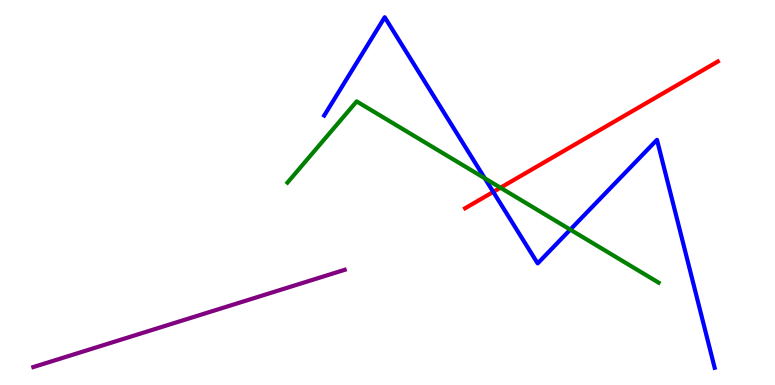[{'lines': ['blue', 'red'], 'intersections': [{'x': 6.36, 'y': 5.02}]}, {'lines': ['green', 'red'], 'intersections': [{'x': 6.46, 'y': 5.12}]}, {'lines': ['purple', 'red'], 'intersections': []}, {'lines': ['blue', 'green'], 'intersections': [{'x': 6.26, 'y': 5.37}, {'x': 7.36, 'y': 4.04}]}, {'lines': ['blue', 'purple'], 'intersections': []}, {'lines': ['green', 'purple'], 'intersections': []}]